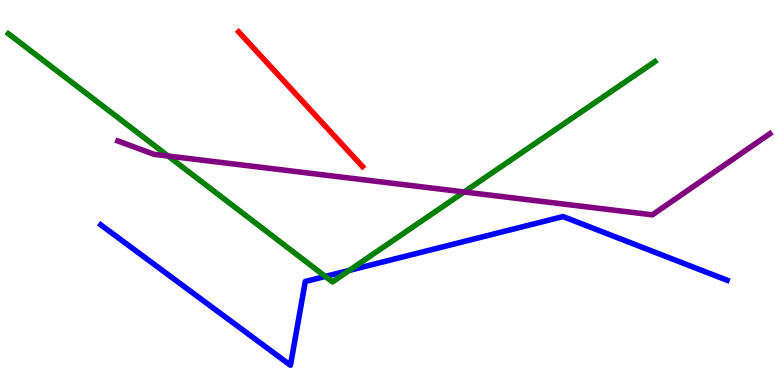[{'lines': ['blue', 'red'], 'intersections': []}, {'lines': ['green', 'red'], 'intersections': []}, {'lines': ['purple', 'red'], 'intersections': []}, {'lines': ['blue', 'green'], 'intersections': [{'x': 4.2, 'y': 2.82}, {'x': 4.51, 'y': 2.98}]}, {'lines': ['blue', 'purple'], 'intersections': []}, {'lines': ['green', 'purple'], 'intersections': [{'x': 2.17, 'y': 5.95}, {'x': 5.99, 'y': 5.01}]}]